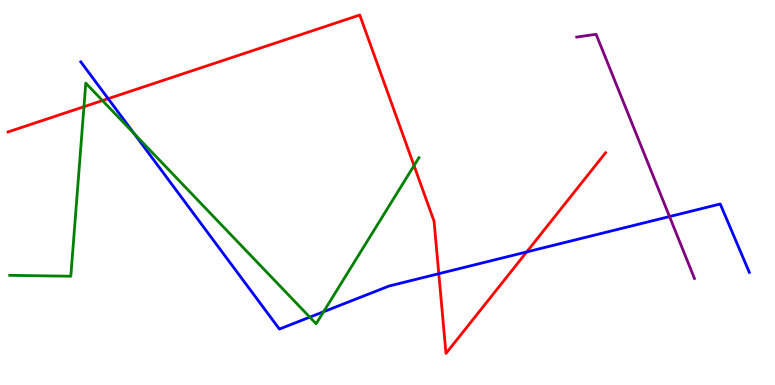[{'lines': ['blue', 'red'], 'intersections': [{'x': 1.4, 'y': 7.44}, {'x': 5.66, 'y': 2.89}, {'x': 6.8, 'y': 3.46}]}, {'lines': ['green', 'red'], 'intersections': [{'x': 1.08, 'y': 7.23}, {'x': 1.32, 'y': 7.39}, {'x': 5.34, 'y': 5.7}]}, {'lines': ['purple', 'red'], 'intersections': []}, {'lines': ['blue', 'green'], 'intersections': [{'x': 1.73, 'y': 6.53}, {'x': 4.0, 'y': 1.76}, {'x': 4.18, 'y': 1.9}]}, {'lines': ['blue', 'purple'], 'intersections': [{'x': 8.64, 'y': 4.38}]}, {'lines': ['green', 'purple'], 'intersections': []}]